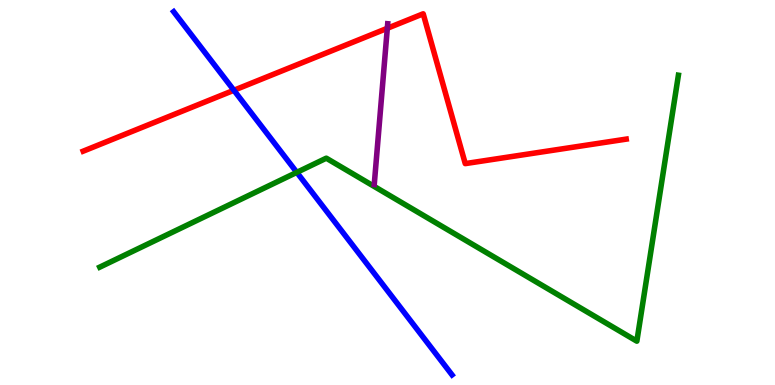[{'lines': ['blue', 'red'], 'intersections': [{'x': 3.02, 'y': 7.66}]}, {'lines': ['green', 'red'], 'intersections': []}, {'lines': ['purple', 'red'], 'intersections': [{'x': 5.0, 'y': 9.27}]}, {'lines': ['blue', 'green'], 'intersections': [{'x': 3.83, 'y': 5.52}]}, {'lines': ['blue', 'purple'], 'intersections': []}, {'lines': ['green', 'purple'], 'intersections': []}]